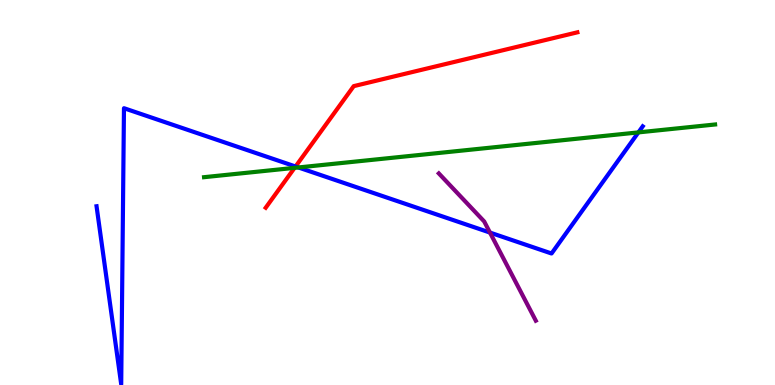[{'lines': ['blue', 'red'], 'intersections': [{'x': 3.81, 'y': 5.68}]}, {'lines': ['green', 'red'], 'intersections': [{'x': 3.8, 'y': 5.64}]}, {'lines': ['purple', 'red'], 'intersections': []}, {'lines': ['blue', 'green'], 'intersections': [{'x': 3.85, 'y': 5.65}, {'x': 8.24, 'y': 6.56}]}, {'lines': ['blue', 'purple'], 'intersections': [{'x': 6.32, 'y': 3.96}]}, {'lines': ['green', 'purple'], 'intersections': []}]